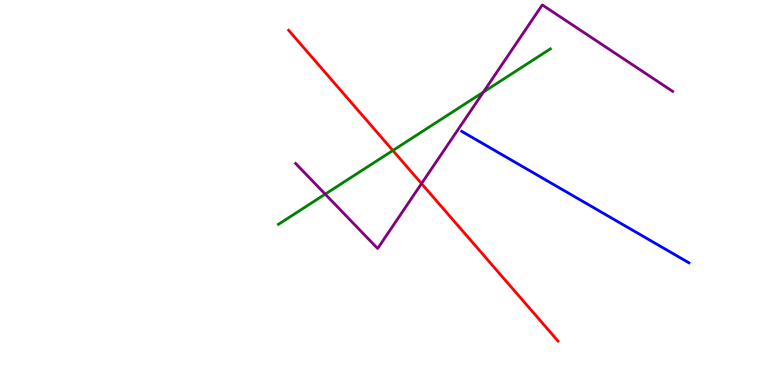[{'lines': ['blue', 'red'], 'intersections': []}, {'lines': ['green', 'red'], 'intersections': [{'x': 5.07, 'y': 6.09}]}, {'lines': ['purple', 'red'], 'intersections': [{'x': 5.44, 'y': 5.23}]}, {'lines': ['blue', 'green'], 'intersections': []}, {'lines': ['blue', 'purple'], 'intersections': []}, {'lines': ['green', 'purple'], 'intersections': [{'x': 4.2, 'y': 4.96}, {'x': 6.24, 'y': 7.61}]}]